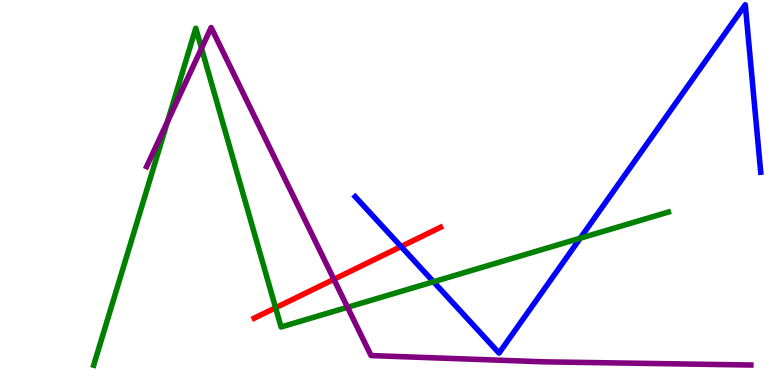[{'lines': ['blue', 'red'], 'intersections': [{'x': 5.18, 'y': 3.6}]}, {'lines': ['green', 'red'], 'intersections': [{'x': 3.56, 'y': 2.01}]}, {'lines': ['purple', 'red'], 'intersections': [{'x': 4.31, 'y': 2.74}]}, {'lines': ['blue', 'green'], 'intersections': [{'x': 5.59, 'y': 2.68}, {'x': 7.49, 'y': 3.81}]}, {'lines': ['blue', 'purple'], 'intersections': []}, {'lines': ['green', 'purple'], 'intersections': [{'x': 2.16, 'y': 6.84}, {'x': 2.6, 'y': 8.75}, {'x': 4.48, 'y': 2.02}]}]